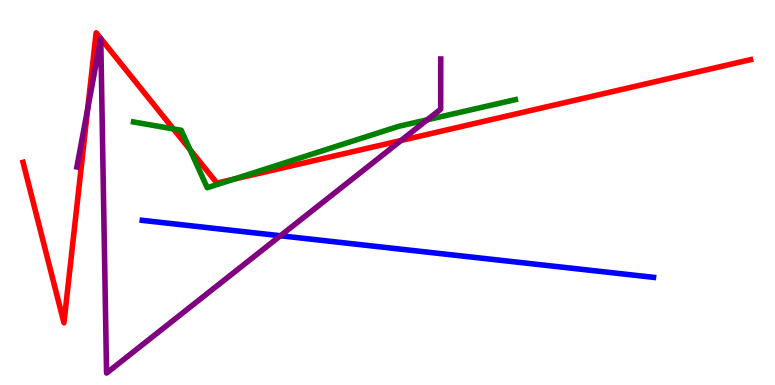[{'lines': ['blue', 'red'], 'intersections': []}, {'lines': ['green', 'red'], 'intersections': [{'x': 2.24, 'y': 6.65}, {'x': 2.45, 'y': 6.12}, {'x': 3.02, 'y': 5.35}]}, {'lines': ['purple', 'red'], 'intersections': [{'x': 1.13, 'y': 7.18}, {'x': 1.3, 'y': 9.0}, {'x': 1.3, 'y': 9.0}, {'x': 5.18, 'y': 6.35}]}, {'lines': ['blue', 'green'], 'intersections': []}, {'lines': ['blue', 'purple'], 'intersections': [{'x': 3.62, 'y': 3.88}]}, {'lines': ['green', 'purple'], 'intersections': [{'x': 5.51, 'y': 6.89}]}]